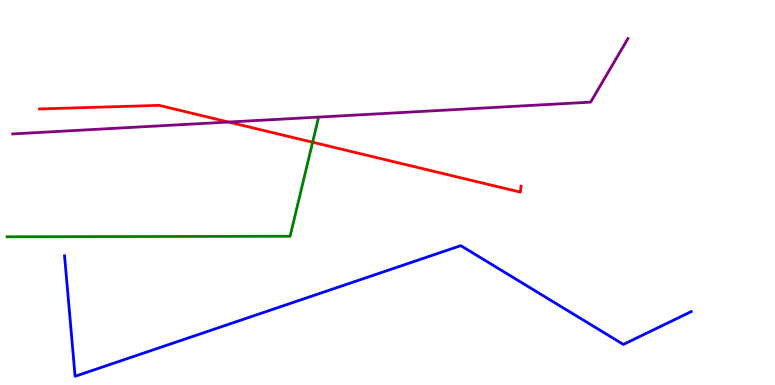[{'lines': ['blue', 'red'], 'intersections': []}, {'lines': ['green', 'red'], 'intersections': [{'x': 4.03, 'y': 6.31}]}, {'lines': ['purple', 'red'], 'intersections': [{'x': 2.95, 'y': 6.83}]}, {'lines': ['blue', 'green'], 'intersections': []}, {'lines': ['blue', 'purple'], 'intersections': []}, {'lines': ['green', 'purple'], 'intersections': []}]